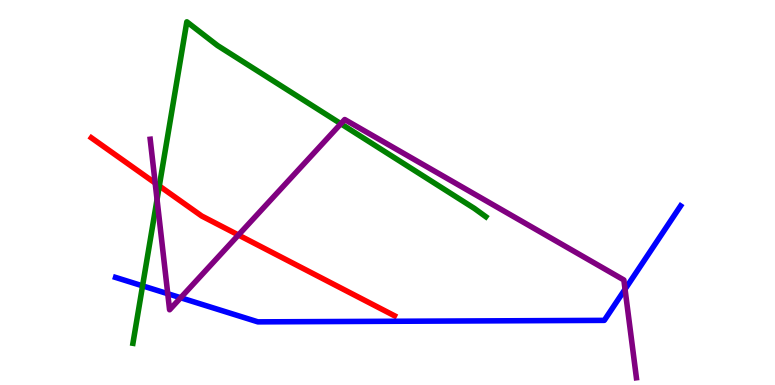[{'lines': ['blue', 'red'], 'intersections': []}, {'lines': ['green', 'red'], 'intersections': [{'x': 2.06, 'y': 5.17}]}, {'lines': ['purple', 'red'], 'intersections': [{'x': 2.0, 'y': 5.25}, {'x': 3.08, 'y': 3.9}]}, {'lines': ['blue', 'green'], 'intersections': [{'x': 1.84, 'y': 2.58}]}, {'lines': ['blue', 'purple'], 'intersections': [{'x': 2.16, 'y': 2.37}, {'x': 2.33, 'y': 2.27}, {'x': 8.07, 'y': 2.49}]}, {'lines': ['green', 'purple'], 'intersections': [{'x': 2.03, 'y': 4.82}, {'x': 4.4, 'y': 6.79}]}]